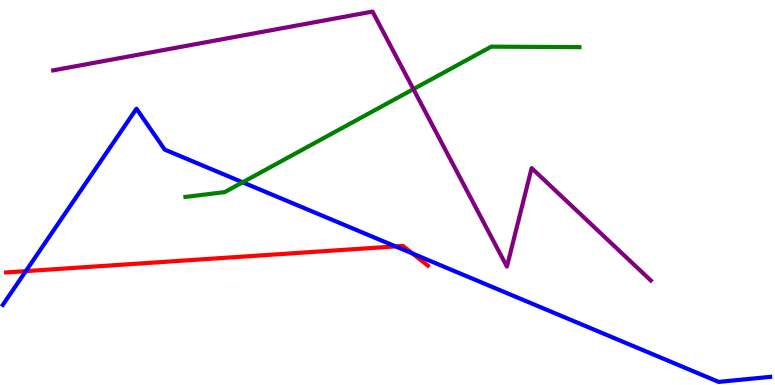[{'lines': ['blue', 'red'], 'intersections': [{'x': 0.333, 'y': 2.96}, {'x': 5.1, 'y': 3.6}, {'x': 5.32, 'y': 3.42}]}, {'lines': ['green', 'red'], 'intersections': []}, {'lines': ['purple', 'red'], 'intersections': []}, {'lines': ['blue', 'green'], 'intersections': [{'x': 3.13, 'y': 5.27}]}, {'lines': ['blue', 'purple'], 'intersections': []}, {'lines': ['green', 'purple'], 'intersections': [{'x': 5.33, 'y': 7.68}]}]